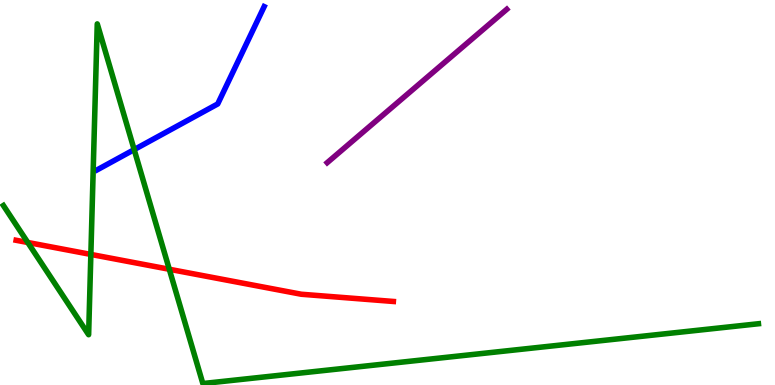[{'lines': ['blue', 'red'], 'intersections': []}, {'lines': ['green', 'red'], 'intersections': [{'x': 0.358, 'y': 3.7}, {'x': 1.17, 'y': 3.39}, {'x': 2.18, 'y': 3.01}]}, {'lines': ['purple', 'red'], 'intersections': []}, {'lines': ['blue', 'green'], 'intersections': [{'x': 1.73, 'y': 6.11}]}, {'lines': ['blue', 'purple'], 'intersections': []}, {'lines': ['green', 'purple'], 'intersections': []}]